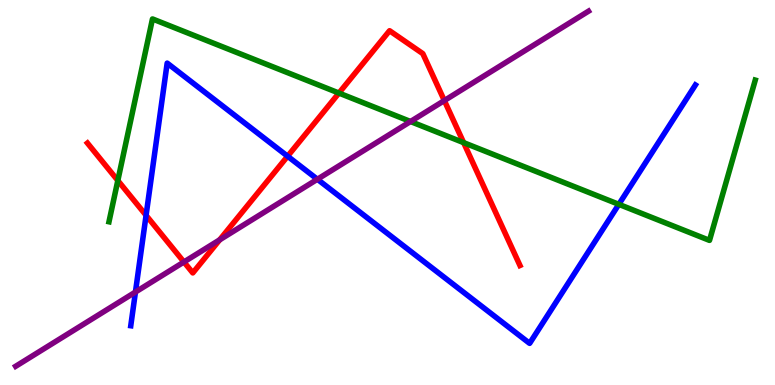[{'lines': ['blue', 'red'], 'intersections': [{'x': 1.88, 'y': 4.41}, {'x': 3.71, 'y': 5.94}]}, {'lines': ['green', 'red'], 'intersections': [{'x': 1.52, 'y': 5.31}, {'x': 4.37, 'y': 7.58}, {'x': 5.98, 'y': 6.3}]}, {'lines': ['purple', 'red'], 'intersections': [{'x': 2.37, 'y': 3.2}, {'x': 2.83, 'y': 3.77}, {'x': 5.73, 'y': 7.39}]}, {'lines': ['blue', 'green'], 'intersections': [{'x': 7.98, 'y': 4.69}]}, {'lines': ['blue', 'purple'], 'intersections': [{'x': 1.75, 'y': 2.41}, {'x': 4.1, 'y': 5.34}]}, {'lines': ['green', 'purple'], 'intersections': [{'x': 5.3, 'y': 6.84}]}]